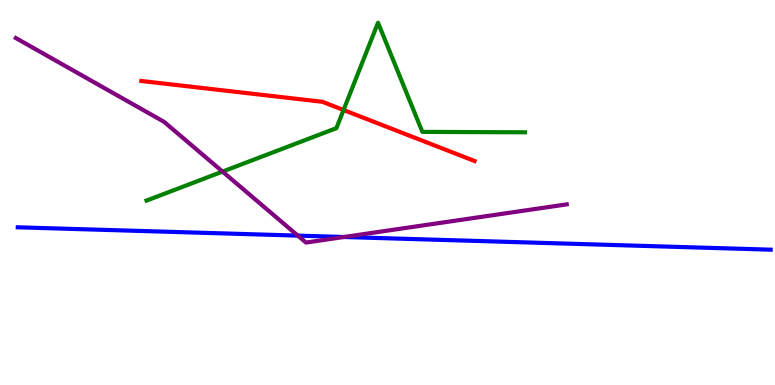[{'lines': ['blue', 'red'], 'intersections': []}, {'lines': ['green', 'red'], 'intersections': [{'x': 4.43, 'y': 7.14}]}, {'lines': ['purple', 'red'], 'intersections': []}, {'lines': ['blue', 'green'], 'intersections': []}, {'lines': ['blue', 'purple'], 'intersections': [{'x': 3.84, 'y': 3.88}, {'x': 4.44, 'y': 3.84}]}, {'lines': ['green', 'purple'], 'intersections': [{'x': 2.87, 'y': 5.54}]}]